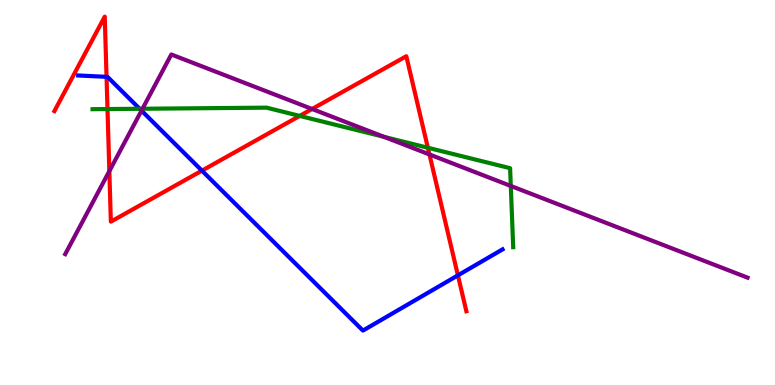[{'lines': ['blue', 'red'], 'intersections': [{'x': 1.37, 'y': 8.0}, {'x': 2.61, 'y': 5.57}, {'x': 5.91, 'y': 2.85}]}, {'lines': ['green', 'red'], 'intersections': [{'x': 1.39, 'y': 7.17}, {'x': 3.87, 'y': 6.99}, {'x': 5.52, 'y': 6.16}]}, {'lines': ['purple', 'red'], 'intersections': [{'x': 1.41, 'y': 5.56}, {'x': 4.03, 'y': 7.17}, {'x': 5.54, 'y': 5.99}]}, {'lines': ['blue', 'green'], 'intersections': [{'x': 1.8, 'y': 7.17}]}, {'lines': ['blue', 'purple'], 'intersections': [{'x': 1.83, 'y': 7.13}]}, {'lines': ['green', 'purple'], 'intersections': [{'x': 1.84, 'y': 7.18}, {'x': 4.96, 'y': 6.45}, {'x': 6.59, 'y': 5.17}]}]